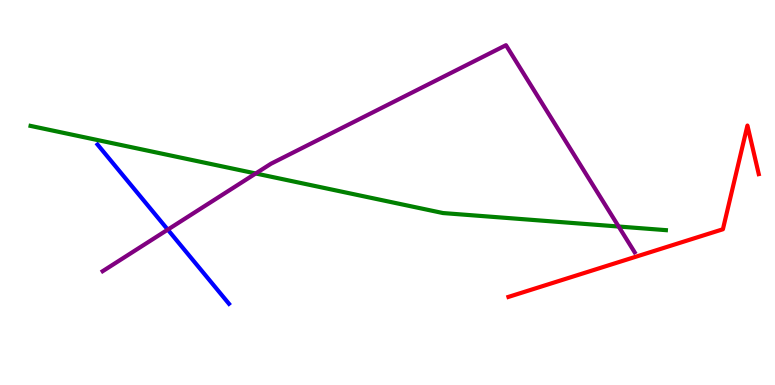[{'lines': ['blue', 'red'], 'intersections': []}, {'lines': ['green', 'red'], 'intersections': []}, {'lines': ['purple', 'red'], 'intersections': []}, {'lines': ['blue', 'green'], 'intersections': []}, {'lines': ['blue', 'purple'], 'intersections': [{'x': 2.16, 'y': 4.04}]}, {'lines': ['green', 'purple'], 'intersections': [{'x': 3.3, 'y': 5.49}, {'x': 7.98, 'y': 4.12}]}]